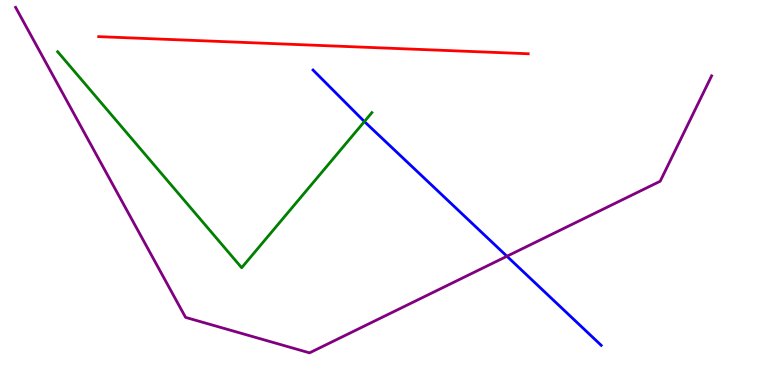[{'lines': ['blue', 'red'], 'intersections': []}, {'lines': ['green', 'red'], 'intersections': []}, {'lines': ['purple', 'red'], 'intersections': []}, {'lines': ['blue', 'green'], 'intersections': [{'x': 4.7, 'y': 6.84}]}, {'lines': ['blue', 'purple'], 'intersections': [{'x': 6.54, 'y': 3.34}]}, {'lines': ['green', 'purple'], 'intersections': []}]